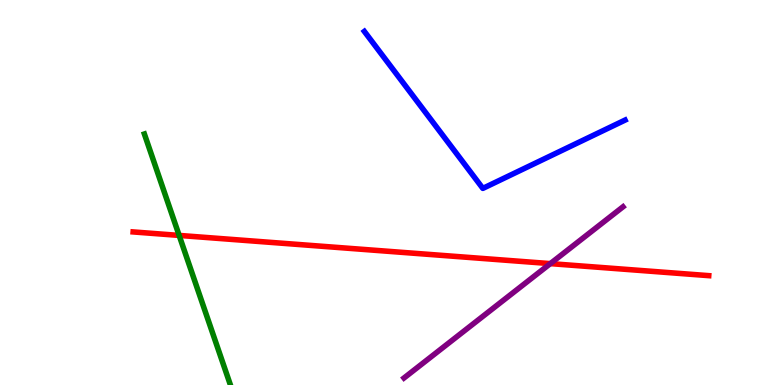[{'lines': ['blue', 'red'], 'intersections': []}, {'lines': ['green', 'red'], 'intersections': [{'x': 2.31, 'y': 3.89}]}, {'lines': ['purple', 'red'], 'intersections': [{'x': 7.1, 'y': 3.15}]}, {'lines': ['blue', 'green'], 'intersections': []}, {'lines': ['blue', 'purple'], 'intersections': []}, {'lines': ['green', 'purple'], 'intersections': []}]